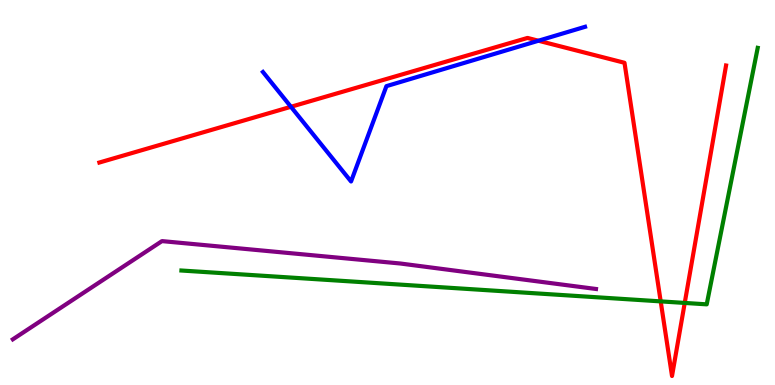[{'lines': ['blue', 'red'], 'intersections': [{'x': 3.75, 'y': 7.23}, {'x': 6.95, 'y': 8.94}]}, {'lines': ['green', 'red'], 'intersections': [{'x': 8.53, 'y': 2.17}, {'x': 8.84, 'y': 2.13}]}, {'lines': ['purple', 'red'], 'intersections': []}, {'lines': ['blue', 'green'], 'intersections': []}, {'lines': ['blue', 'purple'], 'intersections': []}, {'lines': ['green', 'purple'], 'intersections': []}]